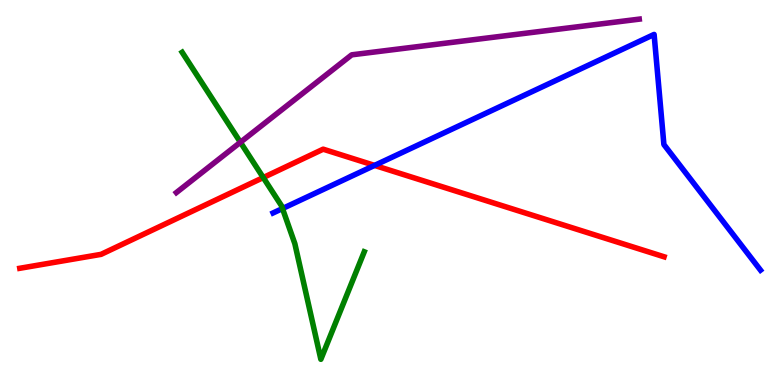[{'lines': ['blue', 'red'], 'intersections': [{'x': 4.83, 'y': 5.7}]}, {'lines': ['green', 'red'], 'intersections': [{'x': 3.4, 'y': 5.39}]}, {'lines': ['purple', 'red'], 'intersections': []}, {'lines': ['blue', 'green'], 'intersections': [{'x': 3.65, 'y': 4.58}]}, {'lines': ['blue', 'purple'], 'intersections': []}, {'lines': ['green', 'purple'], 'intersections': [{'x': 3.1, 'y': 6.3}]}]